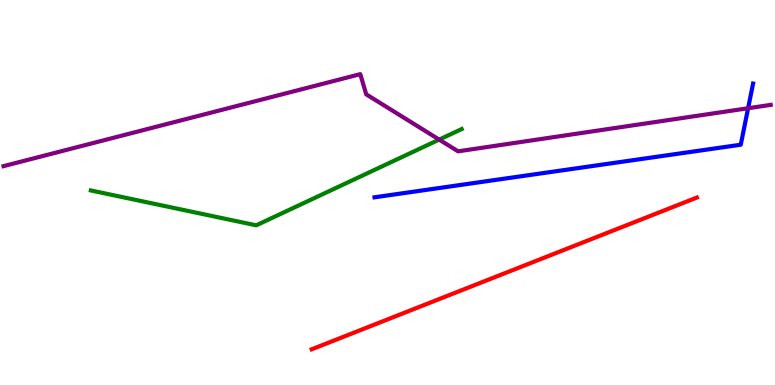[{'lines': ['blue', 'red'], 'intersections': []}, {'lines': ['green', 'red'], 'intersections': []}, {'lines': ['purple', 'red'], 'intersections': []}, {'lines': ['blue', 'green'], 'intersections': []}, {'lines': ['blue', 'purple'], 'intersections': [{'x': 9.65, 'y': 7.19}]}, {'lines': ['green', 'purple'], 'intersections': [{'x': 5.67, 'y': 6.37}]}]